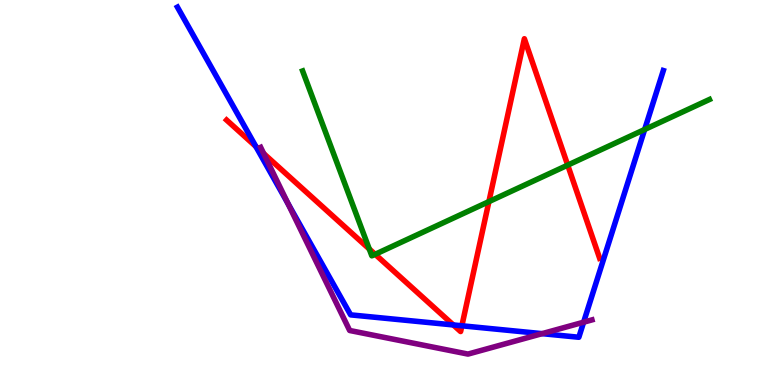[{'lines': ['blue', 'red'], 'intersections': [{'x': 3.3, 'y': 6.19}, {'x': 5.85, 'y': 1.56}, {'x': 5.96, 'y': 1.54}]}, {'lines': ['green', 'red'], 'intersections': [{'x': 4.76, 'y': 3.53}, {'x': 4.84, 'y': 3.39}, {'x': 6.31, 'y': 4.76}, {'x': 7.33, 'y': 5.71}]}, {'lines': ['purple', 'red'], 'intersections': [{'x': 3.4, 'y': 6.01}]}, {'lines': ['blue', 'green'], 'intersections': [{'x': 8.32, 'y': 6.64}]}, {'lines': ['blue', 'purple'], 'intersections': [{'x': 3.72, 'y': 4.71}, {'x': 6.99, 'y': 1.33}, {'x': 7.53, 'y': 1.63}]}, {'lines': ['green', 'purple'], 'intersections': []}]